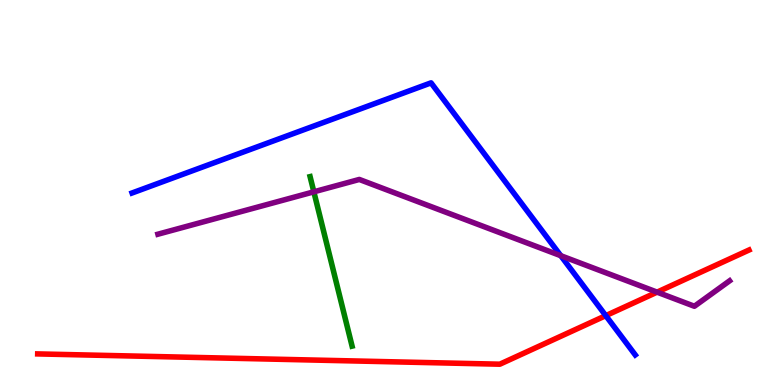[{'lines': ['blue', 'red'], 'intersections': [{'x': 7.82, 'y': 1.8}]}, {'lines': ['green', 'red'], 'intersections': []}, {'lines': ['purple', 'red'], 'intersections': [{'x': 8.48, 'y': 2.41}]}, {'lines': ['blue', 'green'], 'intersections': []}, {'lines': ['blue', 'purple'], 'intersections': [{'x': 7.24, 'y': 3.36}]}, {'lines': ['green', 'purple'], 'intersections': [{'x': 4.05, 'y': 5.02}]}]